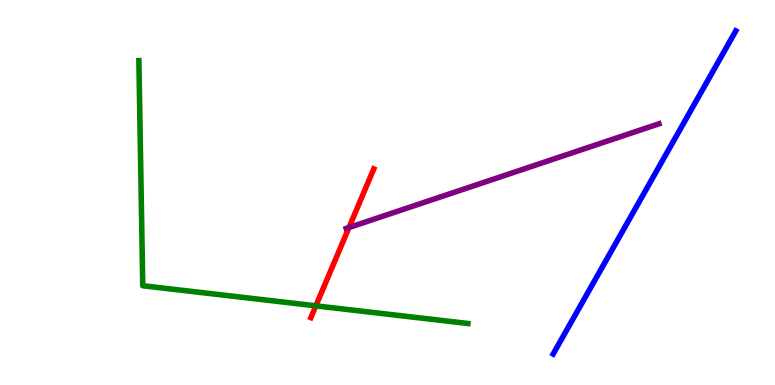[{'lines': ['blue', 'red'], 'intersections': []}, {'lines': ['green', 'red'], 'intersections': [{'x': 4.08, 'y': 2.06}]}, {'lines': ['purple', 'red'], 'intersections': [{'x': 4.5, 'y': 4.09}]}, {'lines': ['blue', 'green'], 'intersections': []}, {'lines': ['blue', 'purple'], 'intersections': []}, {'lines': ['green', 'purple'], 'intersections': []}]